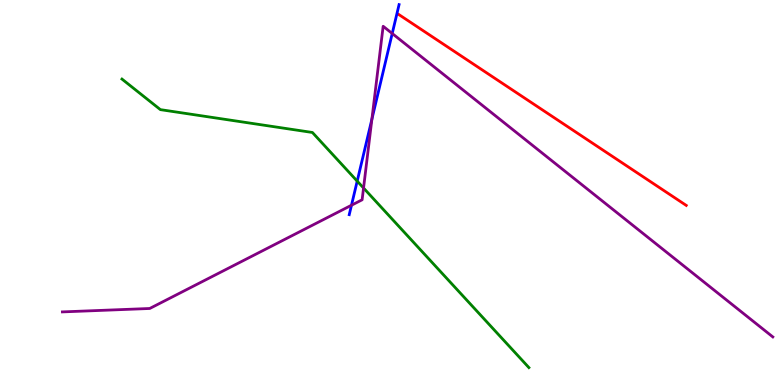[{'lines': ['blue', 'red'], 'intersections': []}, {'lines': ['green', 'red'], 'intersections': []}, {'lines': ['purple', 'red'], 'intersections': []}, {'lines': ['blue', 'green'], 'intersections': [{'x': 4.61, 'y': 5.3}]}, {'lines': ['blue', 'purple'], 'intersections': [{'x': 4.54, 'y': 4.67}, {'x': 4.8, 'y': 6.9}, {'x': 5.06, 'y': 9.13}]}, {'lines': ['green', 'purple'], 'intersections': [{'x': 4.69, 'y': 5.12}]}]